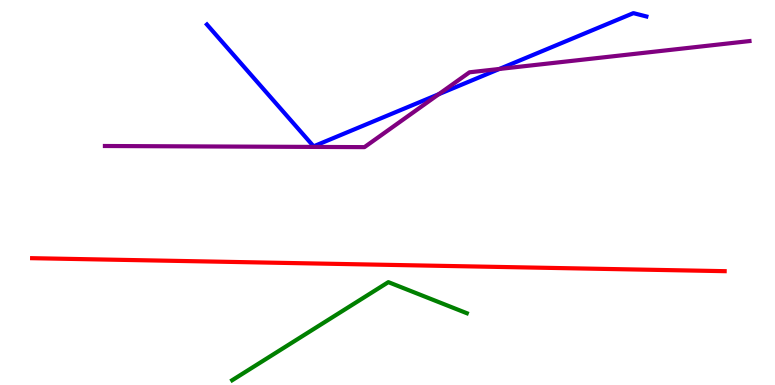[{'lines': ['blue', 'red'], 'intersections': []}, {'lines': ['green', 'red'], 'intersections': []}, {'lines': ['purple', 'red'], 'intersections': []}, {'lines': ['blue', 'green'], 'intersections': []}, {'lines': ['blue', 'purple'], 'intersections': [{'x': 5.66, 'y': 7.55}, {'x': 6.44, 'y': 8.21}]}, {'lines': ['green', 'purple'], 'intersections': []}]